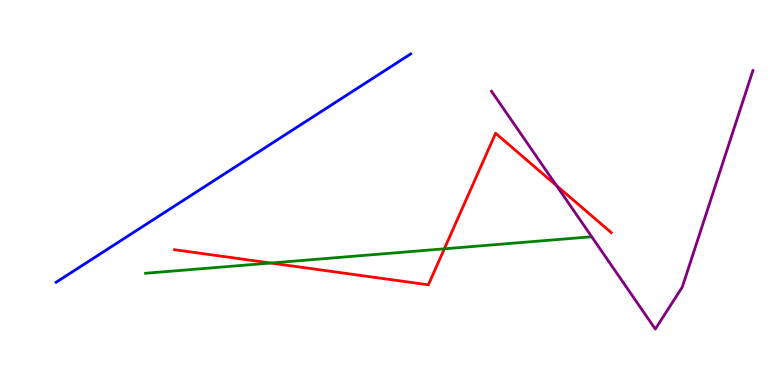[{'lines': ['blue', 'red'], 'intersections': []}, {'lines': ['green', 'red'], 'intersections': [{'x': 3.49, 'y': 3.17}, {'x': 5.73, 'y': 3.54}]}, {'lines': ['purple', 'red'], 'intersections': [{'x': 7.18, 'y': 5.18}]}, {'lines': ['blue', 'green'], 'intersections': []}, {'lines': ['blue', 'purple'], 'intersections': []}, {'lines': ['green', 'purple'], 'intersections': []}]